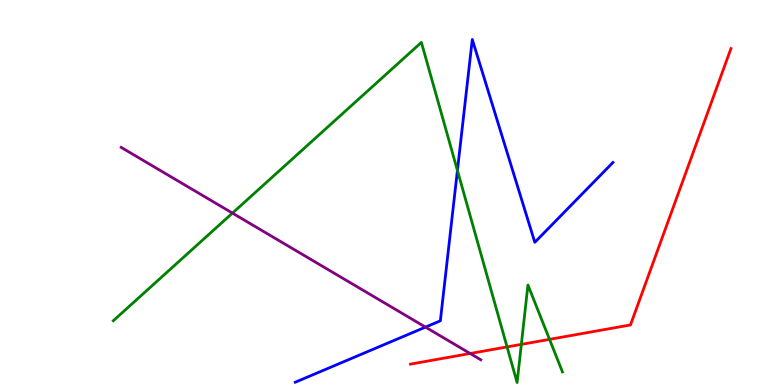[{'lines': ['blue', 'red'], 'intersections': []}, {'lines': ['green', 'red'], 'intersections': [{'x': 6.54, 'y': 0.989}, {'x': 6.73, 'y': 1.06}, {'x': 7.09, 'y': 1.19}]}, {'lines': ['purple', 'red'], 'intersections': [{'x': 6.07, 'y': 0.818}]}, {'lines': ['blue', 'green'], 'intersections': [{'x': 5.9, 'y': 5.57}]}, {'lines': ['blue', 'purple'], 'intersections': [{'x': 5.49, 'y': 1.5}]}, {'lines': ['green', 'purple'], 'intersections': [{'x': 3.0, 'y': 4.46}]}]